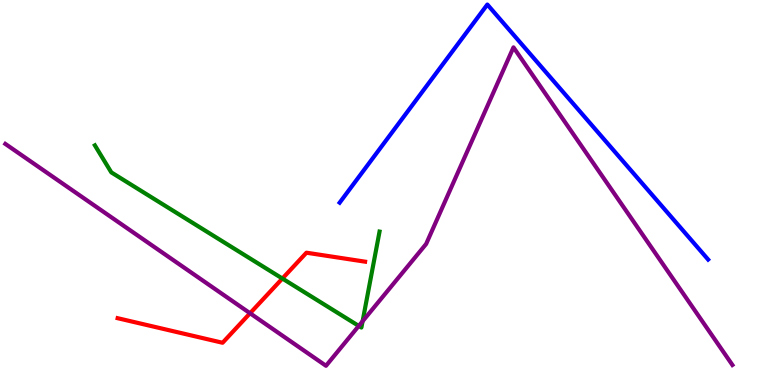[{'lines': ['blue', 'red'], 'intersections': []}, {'lines': ['green', 'red'], 'intersections': [{'x': 3.64, 'y': 2.77}]}, {'lines': ['purple', 'red'], 'intersections': [{'x': 3.23, 'y': 1.86}]}, {'lines': ['blue', 'green'], 'intersections': []}, {'lines': ['blue', 'purple'], 'intersections': []}, {'lines': ['green', 'purple'], 'intersections': [{'x': 4.63, 'y': 1.53}, {'x': 4.68, 'y': 1.66}]}]